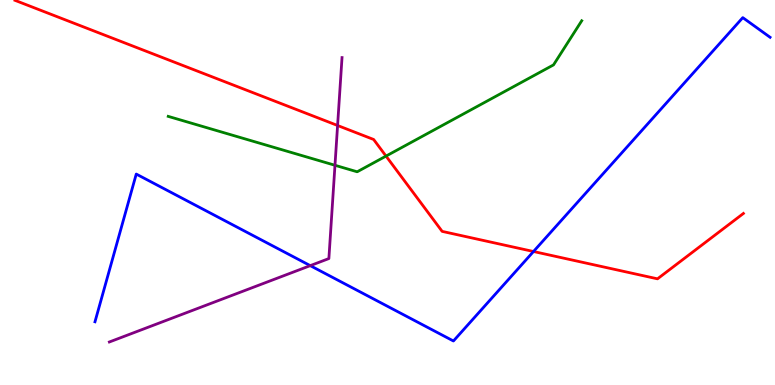[{'lines': ['blue', 'red'], 'intersections': [{'x': 6.88, 'y': 3.47}]}, {'lines': ['green', 'red'], 'intersections': [{'x': 4.98, 'y': 5.95}]}, {'lines': ['purple', 'red'], 'intersections': [{'x': 4.36, 'y': 6.74}]}, {'lines': ['blue', 'green'], 'intersections': []}, {'lines': ['blue', 'purple'], 'intersections': [{'x': 4.0, 'y': 3.1}]}, {'lines': ['green', 'purple'], 'intersections': [{'x': 4.32, 'y': 5.71}]}]